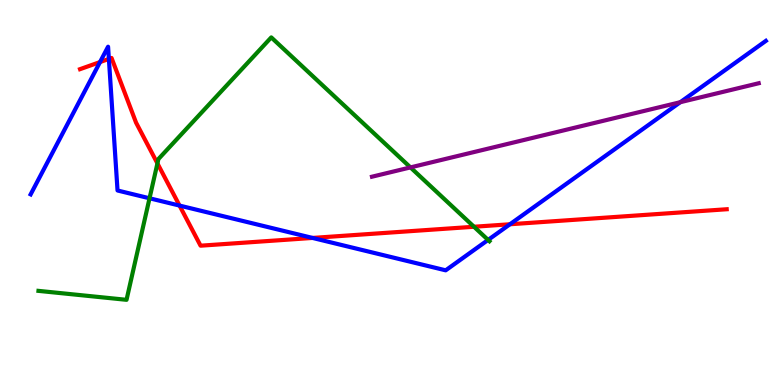[{'lines': ['blue', 'red'], 'intersections': [{'x': 1.29, 'y': 8.39}, {'x': 1.4, 'y': 8.47}, {'x': 2.32, 'y': 4.66}, {'x': 4.03, 'y': 3.82}, {'x': 6.58, 'y': 4.18}]}, {'lines': ['green', 'red'], 'intersections': [{'x': 2.03, 'y': 5.76}, {'x': 6.12, 'y': 4.11}]}, {'lines': ['purple', 'red'], 'intersections': []}, {'lines': ['blue', 'green'], 'intersections': [{'x': 1.93, 'y': 4.85}, {'x': 6.3, 'y': 3.77}]}, {'lines': ['blue', 'purple'], 'intersections': [{'x': 8.78, 'y': 7.35}]}, {'lines': ['green', 'purple'], 'intersections': [{'x': 5.3, 'y': 5.65}]}]